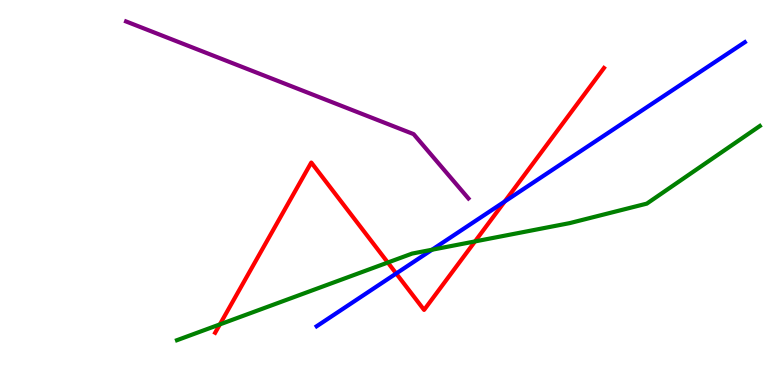[{'lines': ['blue', 'red'], 'intersections': [{'x': 5.11, 'y': 2.9}, {'x': 6.51, 'y': 4.77}]}, {'lines': ['green', 'red'], 'intersections': [{'x': 2.84, 'y': 1.57}, {'x': 5.0, 'y': 3.18}, {'x': 6.13, 'y': 3.73}]}, {'lines': ['purple', 'red'], 'intersections': []}, {'lines': ['blue', 'green'], 'intersections': [{'x': 5.57, 'y': 3.51}]}, {'lines': ['blue', 'purple'], 'intersections': []}, {'lines': ['green', 'purple'], 'intersections': []}]